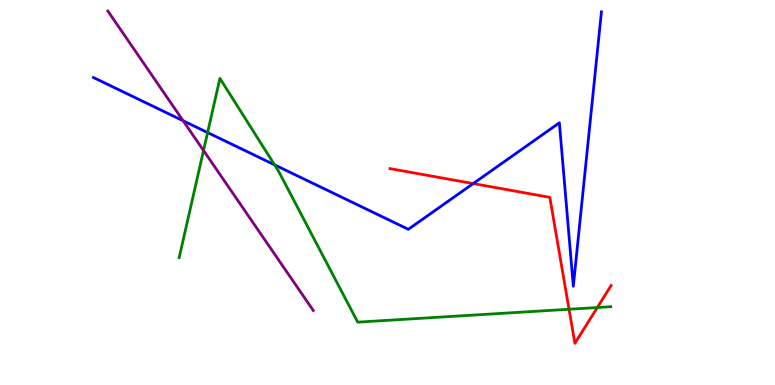[{'lines': ['blue', 'red'], 'intersections': [{'x': 6.11, 'y': 5.23}]}, {'lines': ['green', 'red'], 'intersections': [{'x': 7.34, 'y': 1.97}, {'x': 7.71, 'y': 2.01}]}, {'lines': ['purple', 'red'], 'intersections': []}, {'lines': ['blue', 'green'], 'intersections': [{'x': 2.68, 'y': 6.56}, {'x': 3.54, 'y': 5.72}]}, {'lines': ['blue', 'purple'], 'intersections': [{'x': 2.36, 'y': 6.86}]}, {'lines': ['green', 'purple'], 'intersections': [{'x': 2.63, 'y': 6.09}]}]